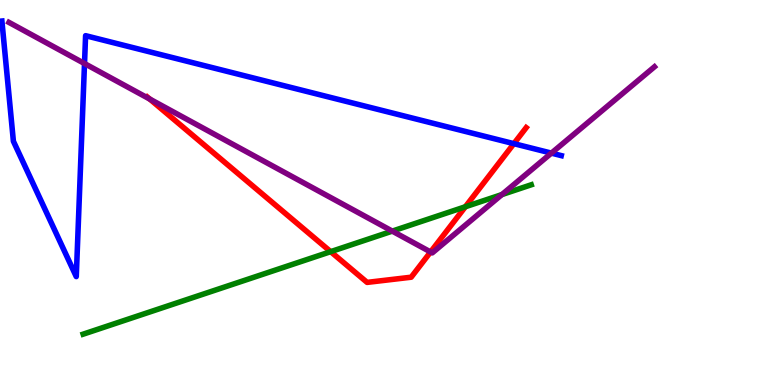[{'lines': ['blue', 'red'], 'intersections': [{'x': 6.63, 'y': 6.27}]}, {'lines': ['green', 'red'], 'intersections': [{'x': 4.27, 'y': 3.46}, {'x': 6.0, 'y': 4.63}]}, {'lines': ['purple', 'red'], 'intersections': [{'x': 1.93, 'y': 7.43}, {'x': 5.56, 'y': 3.46}]}, {'lines': ['blue', 'green'], 'intersections': []}, {'lines': ['blue', 'purple'], 'intersections': [{'x': 1.09, 'y': 8.35}, {'x': 7.11, 'y': 6.02}]}, {'lines': ['green', 'purple'], 'intersections': [{'x': 5.06, 'y': 4.0}, {'x': 6.48, 'y': 4.95}]}]